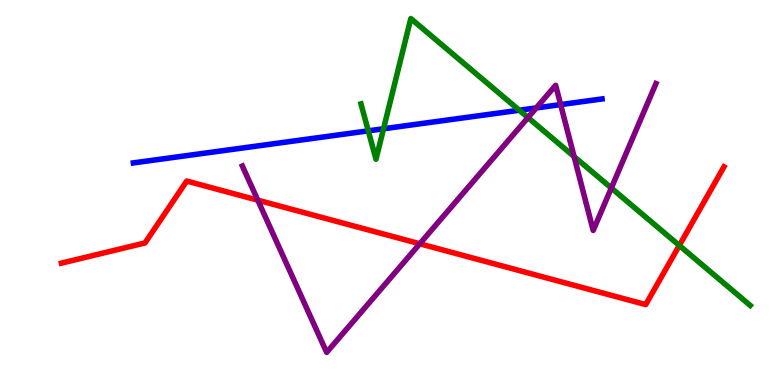[{'lines': ['blue', 'red'], 'intersections': []}, {'lines': ['green', 'red'], 'intersections': [{'x': 8.77, 'y': 3.62}]}, {'lines': ['purple', 'red'], 'intersections': [{'x': 3.33, 'y': 4.8}, {'x': 5.42, 'y': 3.67}]}, {'lines': ['blue', 'green'], 'intersections': [{'x': 4.75, 'y': 6.6}, {'x': 4.95, 'y': 6.66}, {'x': 6.7, 'y': 7.14}]}, {'lines': ['blue', 'purple'], 'intersections': [{'x': 6.92, 'y': 7.2}, {'x': 7.23, 'y': 7.28}]}, {'lines': ['green', 'purple'], 'intersections': [{'x': 6.81, 'y': 6.95}, {'x': 7.41, 'y': 5.93}, {'x': 7.89, 'y': 5.12}]}]